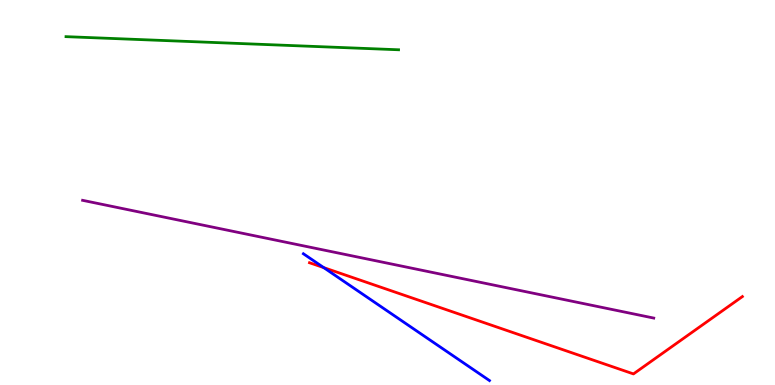[{'lines': ['blue', 'red'], 'intersections': [{'x': 4.18, 'y': 3.05}]}, {'lines': ['green', 'red'], 'intersections': []}, {'lines': ['purple', 'red'], 'intersections': []}, {'lines': ['blue', 'green'], 'intersections': []}, {'lines': ['blue', 'purple'], 'intersections': []}, {'lines': ['green', 'purple'], 'intersections': []}]